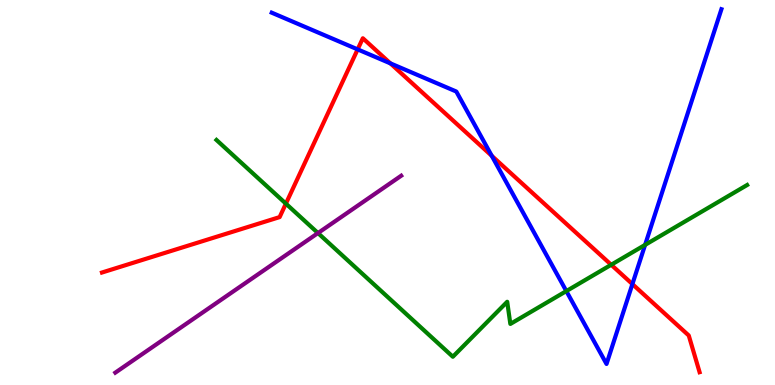[{'lines': ['blue', 'red'], 'intersections': [{'x': 4.61, 'y': 8.72}, {'x': 5.04, 'y': 8.35}, {'x': 6.35, 'y': 5.95}, {'x': 8.16, 'y': 2.62}]}, {'lines': ['green', 'red'], 'intersections': [{'x': 3.69, 'y': 4.71}, {'x': 7.89, 'y': 3.12}]}, {'lines': ['purple', 'red'], 'intersections': []}, {'lines': ['blue', 'green'], 'intersections': [{'x': 7.31, 'y': 2.44}, {'x': 8.32, 'y': 3.64}]}, {'lines': ['blue', 'purple'], 'intersections': []}, {'lines': ['green', 'purple'], 'intersections': [{'x': 4.1, 'y': 3.95}]}]